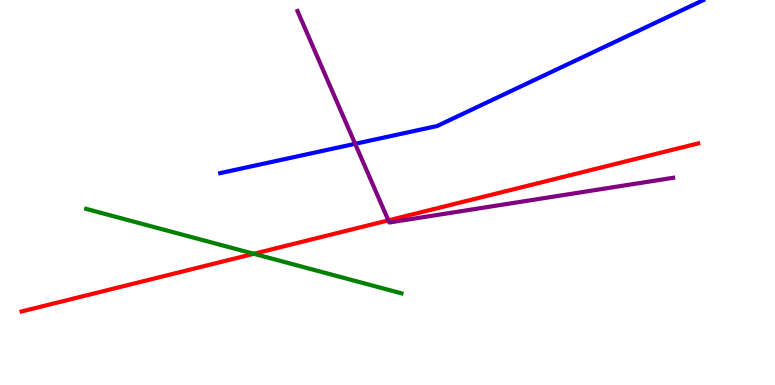[{'lines': ['blue', 'red'], 'intersections': []}, {'lines': ['green', 'red'], 'intersections': [{'x': 3.28, 'y': 3.41}]}, {'lines': ['purple', 'red'], 'intersections': [{'x': 5.01, 'y': 4.28}]}, {'lines': ['blue', 'green'], 'intersections': []}, {'lines': ['blue', 'purple'], 'intersections': [{'x': 4.58, 'y': 6.26}]}, {'lines': ['green', 'purple'], 'intersections': []}]